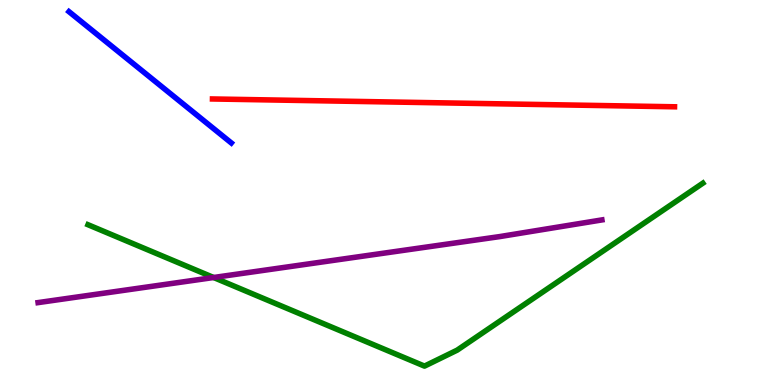[{'lines': ['blue', 'red'], 'intersections': []}, {'lines': ['green', 'red'], 'intersections': []}, {'lines': ['purple', 'red'], 'intersections': []}, {'lines': ['blue', 'green'], 'intersections': []}, {'lines': ['blue', 'purple'], 'intersections': []}, {'lines': ['green', 'purple'], 'intersections': [{'x': 2.76, 'y': 2.79}]}]